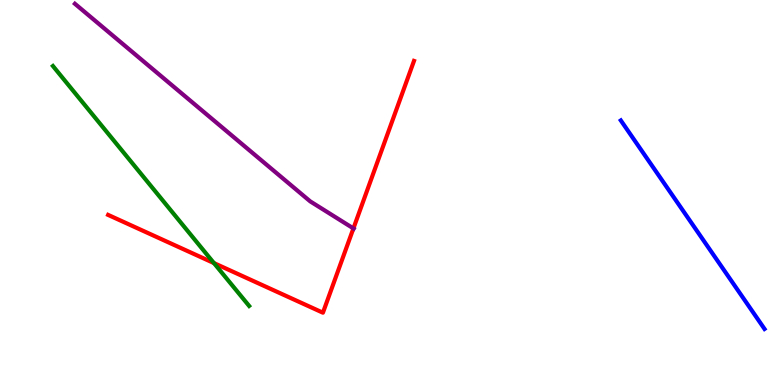[{'lines': ['blue', 'red'], 'intersections': []}, {'lines': ['green', 'red'], 'intersections': [{'x': 2.76, 'y': 3.17}]}, {'lines': ['purple', 'red'], 'intersections': [{'x': 4.56, 'y': 4.07}]}, {'lines': ['blue', 'green'], 'intersections': []}, {'lines': ['blue', 'purple'], 'intersections': []}, {'lines': ['green', 'purple'], 'intersections': []}]